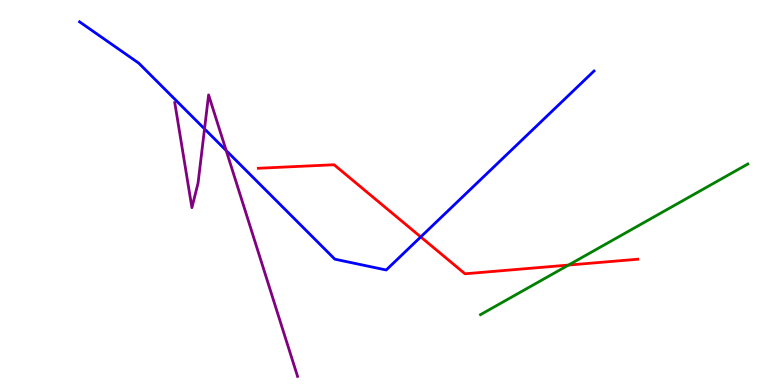[{'lines': ['blue', 'red'], 'intersections': [{'x': 5.43, 'y': 3.85}]}, {'lines': ['green', 'red'], 'intersections': [{'x': 7.34, 'y': 3.12}]}, {'lines': ['purple', 'red'], 'intersections': []}, {'lines': ['blue', 'green'], 'intersections': []}, {'lines': ['blue', 'purple'], 'intersections': [{'x': 2.64, 'y': 6.65}, {'x': 2.92, 'y': 6.09}]}, {'lines': ['green', 'purple'], 'intersections': []}]